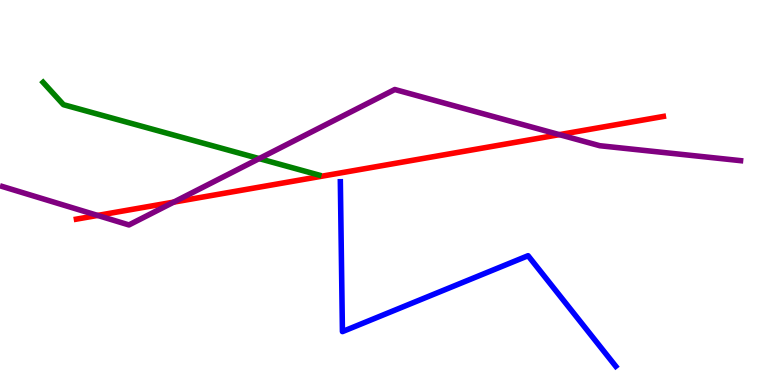[{'lines': ['blue', 'red'], 'intersections': []}, {'lines': ['green', 'red'], 'intersections': []}, {'lines': ['purple', 'red'], 'intersections': [{'x': 1.26, 'y': 4.4}, {'x': 2.24, 'y': 4.75}, {'x': 7.22, 'y': 6.5}]}, {'lines': ['blue', 'green'], 'intersections': []}, {'lines': ['blue', 'purple'], 'intersections': []}, {'lines': ['green', 'purple'], 'intersections': [{'x': 3.34, 'y': 5.88}]}]